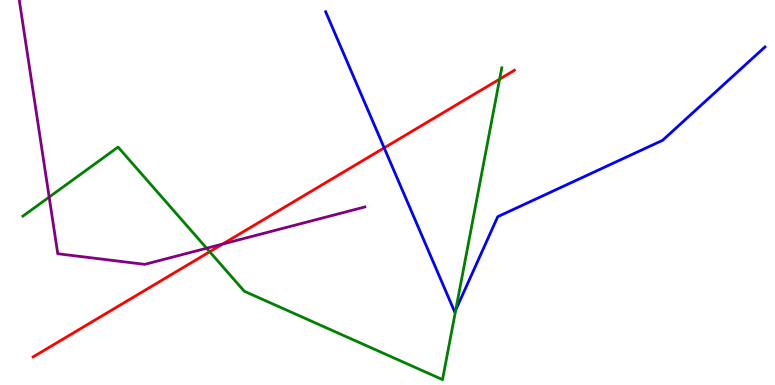[{'lines': ['blue', 'red'], 'intersections': [{'x': 4.96, 'y': 6.16}]}, {'lines': ['green', 'red'], 'intersections': [{'x': 2.71, 'y': 3.46}, {'x': 6.45, 'y': 7.95}]}, {'lines': ['purple', 'red'], 'intersections': [{'x': 2.87, 'y': 3.66}]}, {'lines': ['blue', 'green'], 'intersections': [{'x': 5.88, 'y': 1.95}]}, {'lines': ['blue', 'purple'], 'intersections': []}, {'lines': ['green', 'purple'], 'intersections': [{'x': 0.634, 'y': 4.88}, {'x': 2.67, 'y': 3.55}]}]